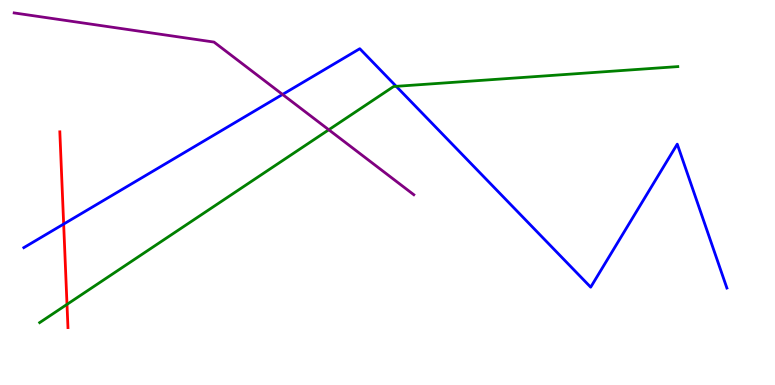[{'lines': ['blue', 'red'], 'intersections': [{'x': 0.821, 'y': 4.18}]}, {'lines': ['green', 'red'], 'intersections': [{'x': 0.864, 'y': 2.09}]}, {'lines': ['purple', 'red'], 'intersections': []}, {'lines': ['blue', 'green'], 'intersections': [{'x': 5.11, 'y': 7.76}]}, {'lines': ['blue', 'purple'], 'intersections': [{'x': 3.65, 'y': 7.55}]}, {'lines': ['green', 'purple'], 'intersections': [{'x': 4.24, 'y': 6.63}]}]